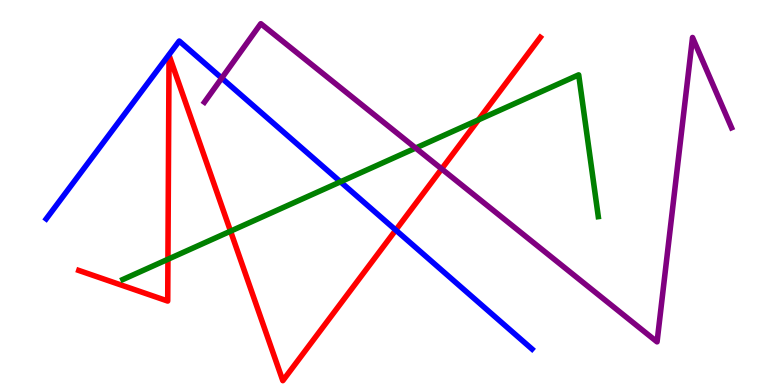[{'lines': ['blue', 'red'], 'intersections': [{'x': 5.11, 'y': 4.02}]}, {'lines': ['green', 'red'], 'intersections': [{'x': 2.17, 'y': 3.27}, {'x': 2.97, 'y': 4.0}, {'x': 6.17, 'y': 6.89}]}, {'lines': ['purple', 'red'], 'intersections': [{'x': 5.7, 'y': 5.61}]}, {'lines': ['blue', 'green'], 'intersections': [{'x': 4.39, 'y': 5.28}]}, {'lines': ['blue', 'purple'], 'intersections': [{'x': 2.86, 'y': 7.97}]}, {'lines': ['green', 'purple'], 'intersections': [{'x': 5.36, 'y': 6.15}]}]